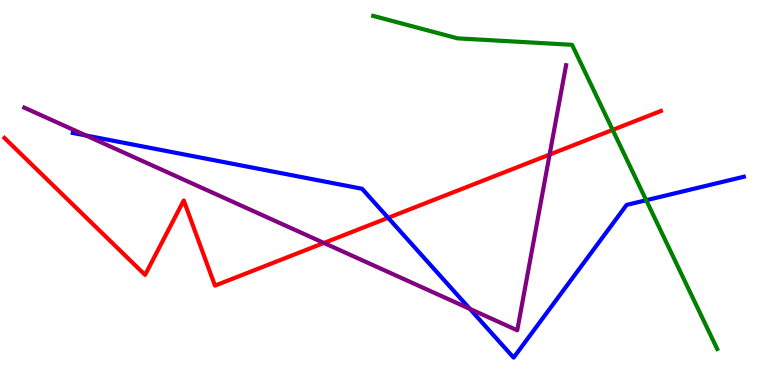[{'lines': ['blue', 'red'], 'intersections': [{'x': 5.01, 'y': 4.34}]}, {'lines': ['green', 'red'], 'intersections': [{'x': 7.91, 'y': 6.63}]}, {'lines': ['purple', 'red'], 'intersections': [{'x': 4.18, 'y': 3.69}, {'x': 7.09, 'y': 5.99}]}, {'lines': ['blue', 'green'], 'intersections': [{'x': 8.34, 'y': 4.8}]}, {'lines': ['blue', 'purple'], 'intersections': [{'x': 1.11, 'y': 6.48}, {'x': 6.06, 'y': 1.98}]}, {'lines': ['green', 'purple'], 'intersections': []}]